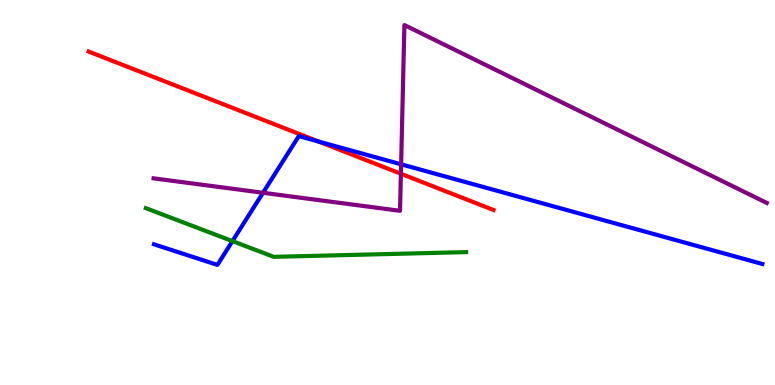[{'lines': ['blue', 'red'], 'intersections': [{'x': 4.11, 'y': 6.32}]}, {'lines': ['green', 'red'], 'intersections': []}, {'lines': ['purple', 'red'], 'intersections': [{'x': 5.17, 'y': 5.49}]}, {'lines': ['blue', 'green'], 'intersections': [{'x': 3.0, 'y': 3.74}]}, {'lines': ['blue', 'purple'], 'intersections': [{'x': 3.39, 'y': 4.99}, {'x': 5.18, 'y': 5.73}]}, {'lines': ['green', 'purple'], 'intersections': []}]